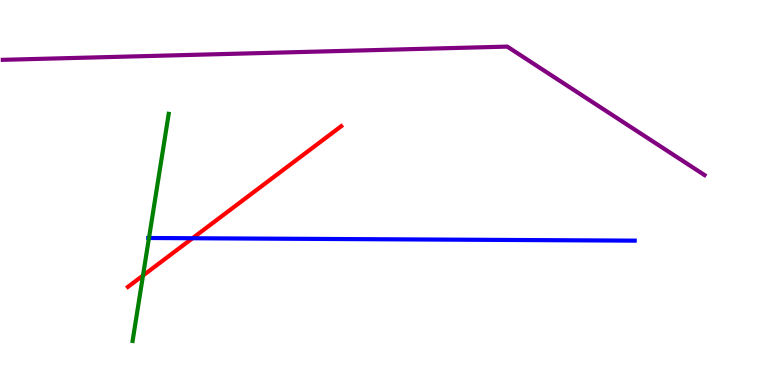[{'lines': ['blue', 'red'], 'intersections': [{'x': 2.48, 'y': 3.81}]}, {'lines': ['green', 'red'], 'intersections': [{'x': 1.85, 'y': 2.84}]}, {'lines': ['purple', 'red'], 'intersections': []}, {'lines': ['blue', 'green'], 'intersections': [{'x': 1.92, 'y': 3.82}]}, {'lines': ['blue', 'purple'], 'intersections': []}, {'lines': ['green', 'purple'], 'intersections': []}]